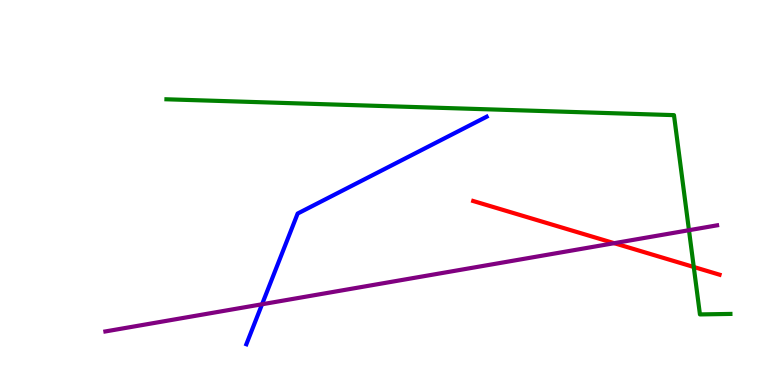[{'lines': ['blue', 'red'], 'intersections': []}, {'lines': ['green', 'red'], 'intersections': [{'x': 8.95, 'y': 3.07}]}, {'lines': ['purple', 'red'], 'intersections': [{'x': 7.93, 'y': 3.68}]}, {'lines': ['blue', 'green'], 'intersections': []}, {'lines': ['blue', 'purple'], 'intersections': [{'x': 3.38, 'y': 2.1}]}, {'lines': ['green', 'purple'], 'intersections': [{'x': 8.89, 'y': 4.02}]}]